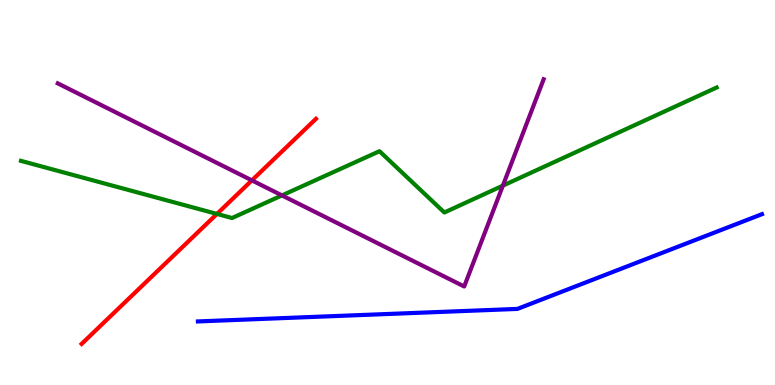[{'lines': ['blue', 'red'], 'intersections': []}, {'lines': ['green', 'red'], 'intersections': [{'x': 2.8, 'y': 4.44}]}, {'lines': ['purple', 'red'], 'intersections': [{'x': 3.25, 'y': 5.31}]}, {'lines': ['blue', 'green'], 'intersections': []}, {'lines': ['blue', 'purple'], 'intersections': []}, {'lines': ['green', 'purple'], 'intersections': [{'x': 3.64, 'y': 4.92}, {'x': 6.49, 'y': 5.18}]}]